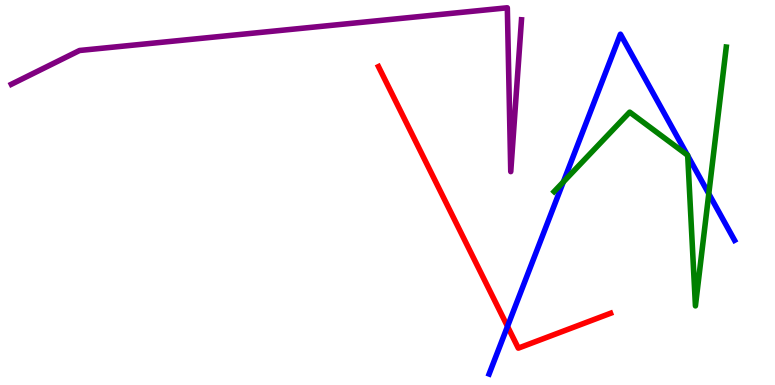[{'lines': ['blue', 'red'], 'intersections': [{'x': 6.55, 'y': 1.52}]}, {'lines': ['green', 'red'], 'intersections': []}, {'lines': ['purple', 'red'], 'intersections': []}, {'lines': ['blue', 'green'], 'intersections': [{'x': 7.27, 'y': 5.27}, {'x': 8.87, 'y': 5.97}, {'x': 8.87, 'y': 5.96}, {'x': 9.15, 'y': 4.97}]}, {'lines': ['blue', 'purple'], 'intersections': []}, {'lines': ['green', 'purple'], 'intersections': []}]